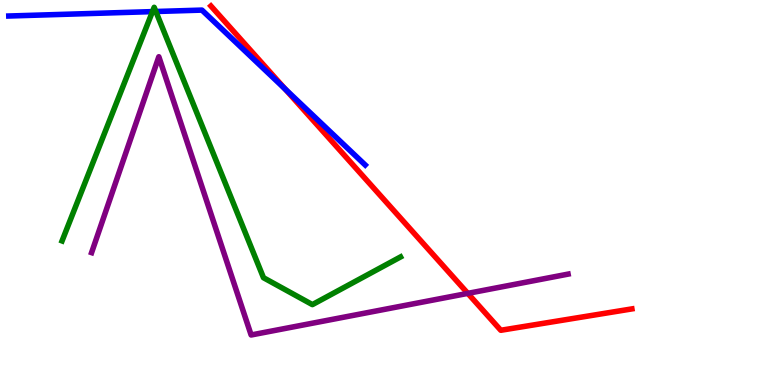[{'lines': ['blue', 'red'], 'intersections': [{'x': 3.68, 'y': 7.69}]}, {'lines': ['green', 'red'], 'intersections': []}, {'lines': ['purple', 'red'], 'intersections': [{'x': 6.04, 'y': 2.38}]}, {'lines': ['blue', 'green'], 'intersections': [{'x': 1.97, 'y': 9.7}, {'x': 2.01, 'y': 9.7}]}, {'lines': ['blue', 'purple'], 'intersections': []}, {'lines': ['green', 'purple'], 'intersections': []}]